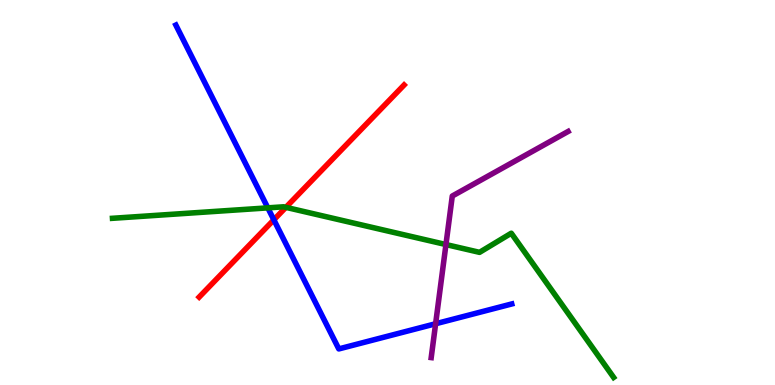[{'lines': ['blue', 'red'], 'intersections': [{'x': 3.53, 'y': 4.29}]}, {'lines': ['green', 'red'], 'intersections': [{'x': 3.69, 'y': 4.61}]}, {'lines': ['purple', 'red'], 'intersections': []}, {'lines': ['blue', 'green'], 'intersections': [{'x': 3.46, 'y': 4.6}]}, {'lines': ['blue', 'purple'], 'intersections': [{'x': 5.62, 'y': 1.59}]}, {'lines': ['green', 'purple'], 'intersections': [{'x': 5.75, 'y': 3.65}]}]